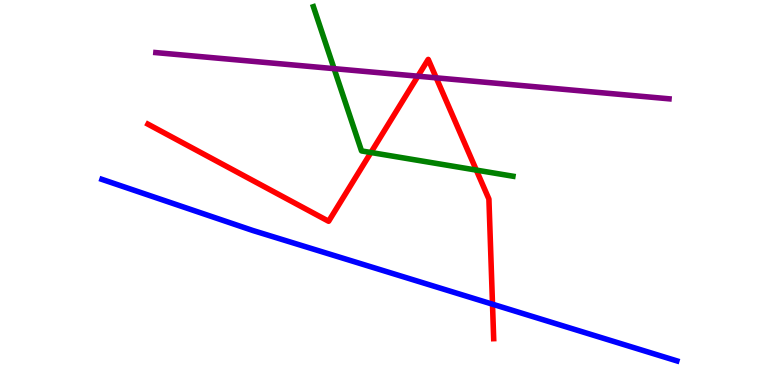[{'lines': ['blue', 'red'], 'intersections': [{'x': 6.35, 'y': 2.1}]}, {'lines': ['green', 'red'], 'intersections': [{'x': 4.79, 'y': 6.04}, {'x': 6.15, 'y': 5.58}]}, {'lines': ['purple', 'red'], 'intersections': [{'x': 5.39, 'y': 8.02}, {'x': 5.63, 'y': 7.98}]}, {'lines': ['blue', 'green'], 'intersections': []}, {'lines': ['blue', 'purple'], 'intersections': []}, {'lines': ['green', 'purple'], 'intersections': [{'x': 4.31, 'y': 8.22}]}]